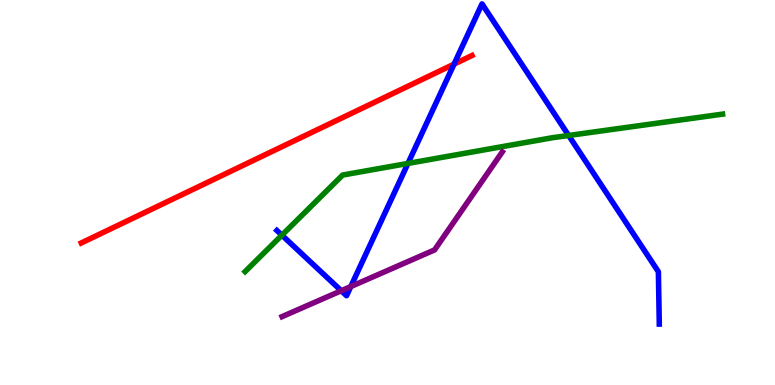[{'lines': ['blue', 'red'], 'intersections': [{'x': 5.86, 'y': 8.33}]}, {'lines': ['green', 'red'], 'intersections': []}, {'lines': ['purple', 'red'], 'intersections': []}, {'lines': ['blue', 'green'], 'intersections': [{'x': 3.64, 'y': 3.89}, {'x': 5.26, 'y': 5.76}, {'x': 7.34, 'y': 6.48}]}, {'lines': ['blue', 'purple'], 'intersections': [{'x': 4.4, 'y': 2.45}, {'x': 4.53, 'y': 2.56}]}, {'lines': ['green', 'purple'], 'intersections': []}]